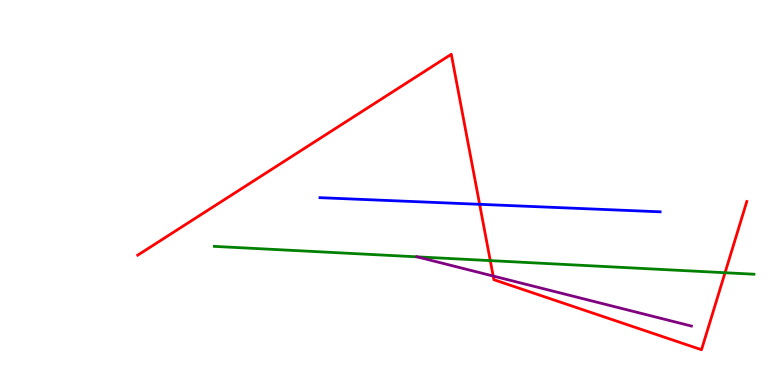[{'lines': ['blue', 'red'], 'intersections': [{'x': 6.19, 'y': 4.69}]}, {'lines': ['green', 'red'], 'intersections': [{'x': 6.33, 'y': 3.23}, {'x': 9.36, 'y': 2.92}]}, {'lines': ['purple', 'red'], 'intersections': [{'x': 6.36, 'y': 2.83}]}, {'lines': ['blue', 'green'], 'intersections': []}, {'lines': ['blue', 'purple'], 'intersections': []}, {'lines': ['green', 'purple'], 'intersections': [{'x': 5.38, 'y': 3.33}]}]